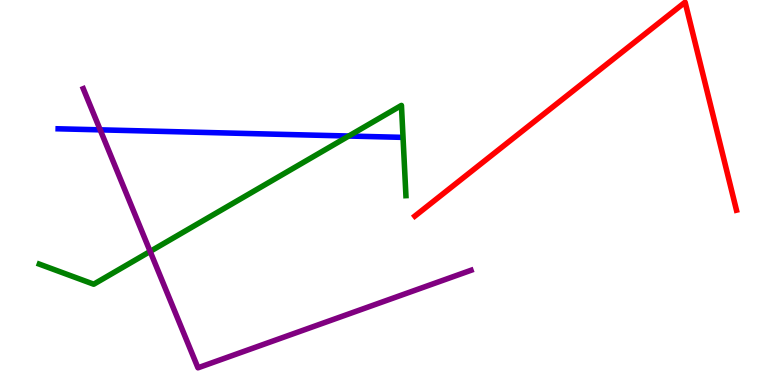[{'lines': ['blue', 'red'], 'intersections': []}, {'lines': ['green', 'red'], 'intersections': []}, {'lines': ['purple', 'red'], 'intersections': []}, {'lines': ['blue', 'green'], 'intersections': [{'x': 4.5, 'y': 6.47}]}, {'lines': ['blue', 'purple'], 'intersections': [{'x': 1.29, 'y': 6.63}]}, {'lines': ['green', 'purple'], 'intersections': [{'x': 1.94, 'y': 3.47}]}]